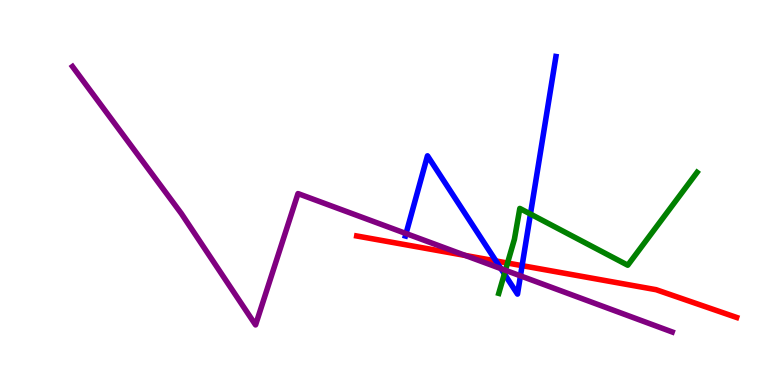[{'lines': ['blue', 'red'], 'intersections': [{'x': 6.4, 'y': 3.22}, {'x': 6.74, 'y': 3.1}]}, {'lines': ['green', 'red'], 'intersections': [{'x': 6.55, 'y': 3.17}]}, {'lines': ['purple', 'red'], 'intersections': [{'x': 6.0, 'y': 3.36}]}, {'lines': ['blue', 'green'], 'intersections': [{'x': 6.51, 'y': 2.88}, {'x': 6.84, 'y': 4.44}]}, {'lines': ['blue', 'purple'], 'intersections': [{'x': 5.24, 'y': 3.93}, {'x': 6.46, 'y': 3.02}, {'x': 6.72, 'y': 2.84}]}, {'lines': ['green', 'purple'], 'intersections': [{'x': 6.52, 'y': 2.98}]}]